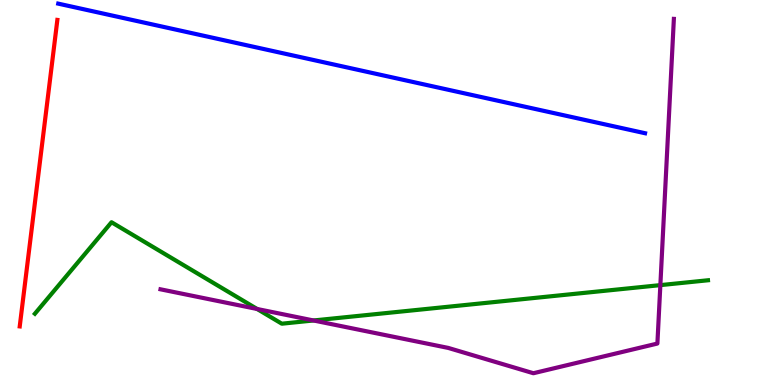[{'lines': ['blue', 'red'], 'intersections': []}, {'lines': ['green', 'red'], 'intersections': []}, {'lines': ['purple', 'red'], 'intersections': []}, {'lines': ['blue', 'green'], 'intersections': []}, {'lines': ['blue', 'purple'], 'intersections': []}, {'lines': ['green', 'purple'], 'intersections': [{'x': 3.32, 'y': 1.97}, {'x': 4.05, 'y': 1.68}, {'x': 8.52, 'y': 2.59}]}]